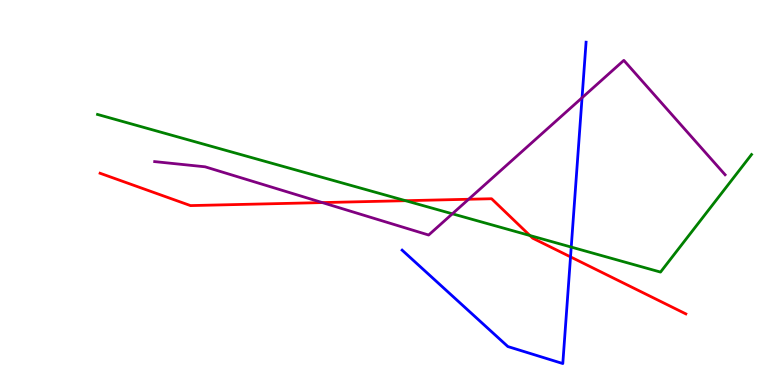[{'lines': ['blue', 'red'], 'intersections': [{'x': 7.36, 'y': 3.33}]}, {'lines': ['green', 'red'], 'intersections': [{'x': 5.23, 'y': 4.79}, {'x': 6.84, 'y': 3.88}]}, {'lines': ['purple', 'red'], 'intersections': [{'x': 4.16, 'y': 4.74}, {'x': 6.05, 'y': 4.82}]}, {'lines': ['blue', 'green'], 'intersections': [{'x': 7.37, 'y': 3.58}]}, {'lines': ['blue', 'purple'], 'intersections': [{'x': 7.51, 'y': 7.46}]}, {'lines': ['green', 'purple'], 'intersections': [{'x': 5.84, 'y': 4.45}]}]